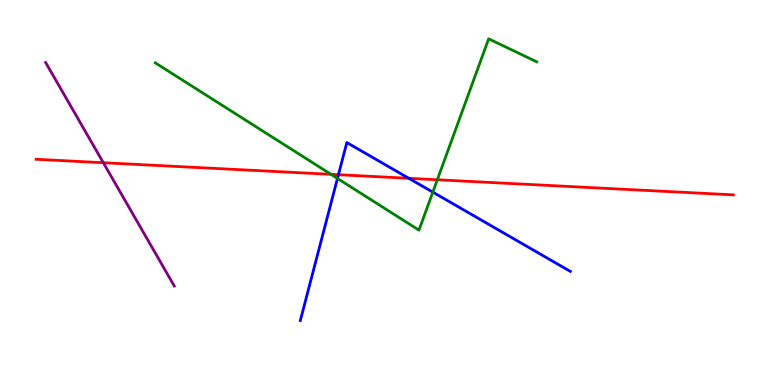[{'lines': ['blue', 'red'], 'intersections': [{'x': 4.37, 'y': 5.46}, {'x': 5.28, 'y': 5.37}]}, {'lines': ['green', 'red'], 'intersections': [{'x': 4.27, 'y': 5.47}, {'x': 5.64, 'y': 5.33}]}, {'lines': ['purple', 'red'], 'intersections': [{'x': 1.33, 'y': 5.77}]}, {'lines': ['blue', 'green'], 'intersections': [{'x': 4.35, 'y': 5.37}, {'x': 5.58, 'y': 5.01}]}, {'lines': ['blue', 'purple'], 'intersections': []}, {'lines': ['green', 'purple'], 'intersections': []}]